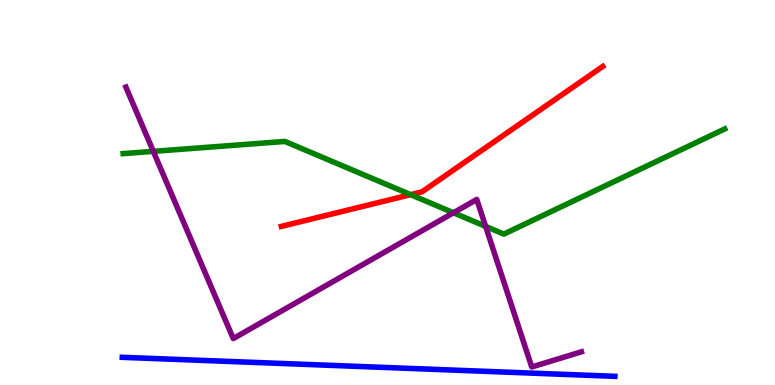[{'lines': ['blue', 'red'], 'intersections': []}, {'lines': ['green', 'red'], 'intersections': [{'x': 5.3, 'y': 4.94}]}, {'lines': ['purple', 'red'], 'intersections': []}, {'lines': ['blue', 'green'], 'intersections': []}, {'lines': ['blue', 'purple'], 'intersections': []}, {'lines': ['green', 'purple'], 'intersections': [{'x': 1.98, 'y': 6.07}, {'x': 5.85, 'y': 4.47}, {'x': 6.27, 'y': 4.12}]}]